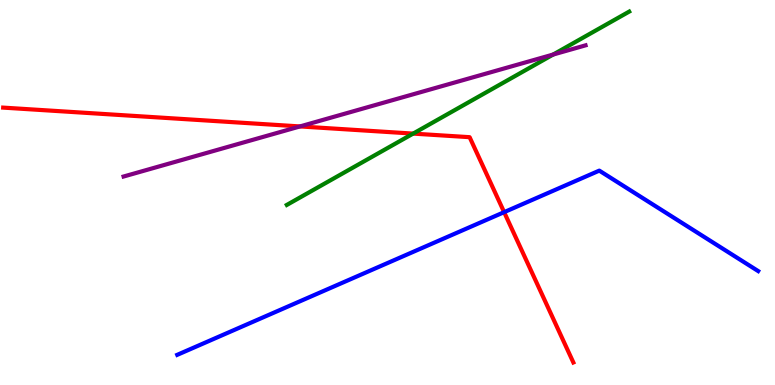[{'lines': ['blue', 'red'], 'intersections': [{'x': 6.5, 'y': 4.49}]}, {'lines': ['green', 'red'], 'intersections': [{'x': 5.33, 'y': 6.53}]}, {'lines': ['purple', 'red'], 'intersections': [{'x': 3.87, 'y': 6.72}]}, {'lines': ['blue', 'green'], 'intersections': []}, {'lines': ['blue', 'purple'], 'intersections': []}, {'lines': ['green', 'purple'], 'intersections': [{'x': 7.14, 'y': 8.58}]}]